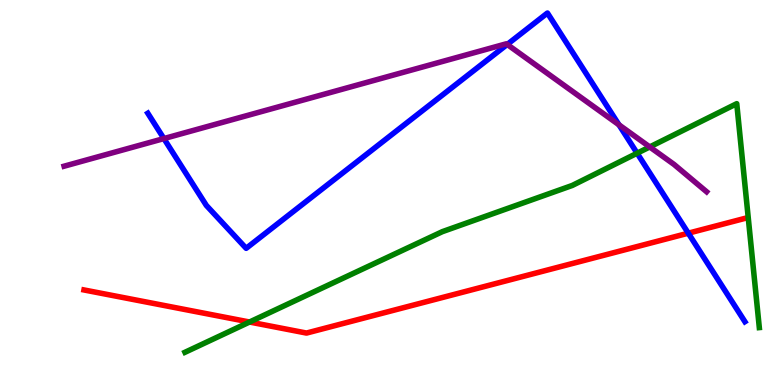[{'lines': ['blue', 'red'], 'intersections': [{'x': 8.88, 'y': 3.94}]}, {'lines': ['green', 'red'], 'intersections': [{'x': 3.22, 'y': 1.64}]}, {'lines': ['purple', 'red'], 'intersections': []}, {'lines': ['blue', 'green'], 'intersections': [{'x': 8.22, 'y': 6.02}]}, {'lines': ['blue', 'purple'], 'intersections': [{'x': 2.11, 'y': 6.4}, {'x': 6.54, 'y': 8.85}, {'x': 7.99, 'y': 6.76}]}, {'lines': ['green', 'purple'], 'intersections': [{'x': 8.38, 'y': 6.18}]}]